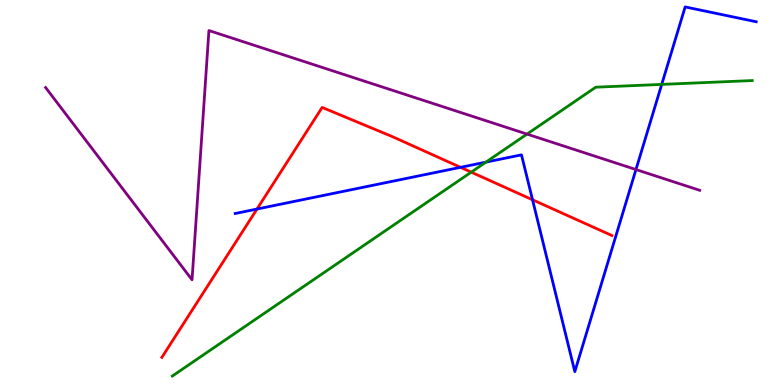[{'lines': ['blue', 'red'], 'intersections': [{'x': 3.32, 'y': 4.57}, {'x': 5.94, 'y': 5.65}, {'x': 6.87, 'y': 4.81}]}, {'lines': ['green', 'red'], 'intersections': [{'x': 6.08, 'y': 5.53}]}, {'lines': ['purple', 'red'], 'intersections': []}, {'lines': ['blue', 'green'], 'intersections': [{'x': 6.27, 'y': 5.79}, {'x': 8.54, 'y': 7.81}]}, {'lines': ['blue', 'purple'], 'intersections': [{'x': 8.21, 'y': 5.6}]}, {'lines': ['green', 'purple'], 'intersections': [{'x': 6.8, 'y': 6.52}]}]